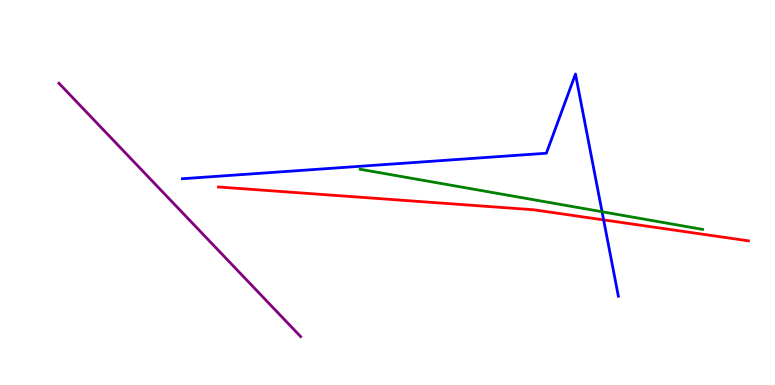[{'lines': ['blue', 'red'], 'intersections': [{'x': 7.79, 'y': 4.29}]}, {'lines': ['green', 'red'], 'intersections': []}, {'lines': ['purple', 'red'], 'intersections': []}, {'lines': ['blue', 'green'], 'intersections': [{'x': 7.77, 'y': 4.5}]}, {'lines': ['blue', 'purple'], 'intersections': []}, {'lines': ['green', 'purple'], 'intersections': []}]